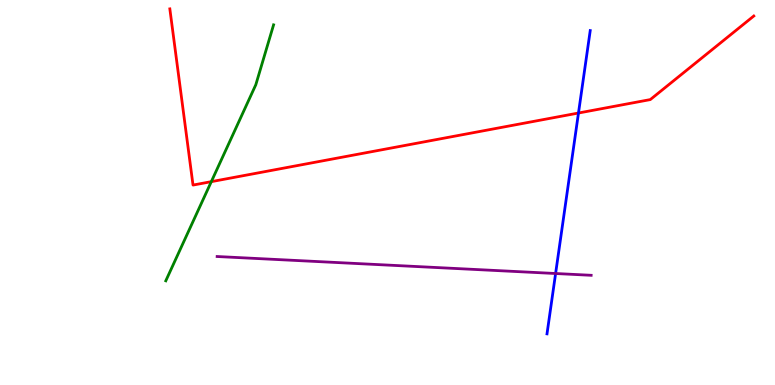[{'lines': ['blue', 'red'], 'intersections': [{'x': 7.46, 'y': 7.06}]}, {'lines': ['green', 'red'], 'intersections': [{'x': 2.73, 'y': 5.28}]}, {'lines': ['purple', 'red'], 'intersections': []}, {'lines': ['blue', 'green'], 'intersections': []}, {'lines': ['blue', 'purple'], 'intersections': [{'x': 7.17, 'y': 2.9}]}, {'lines': ['green', 'purple'], 'intersections': []}]